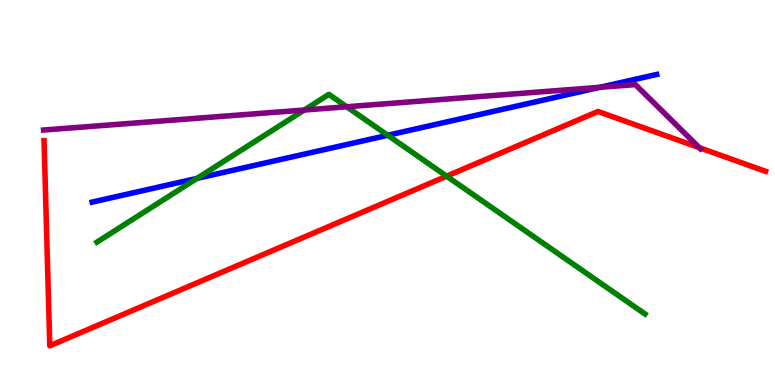[{'lines': ['blue', 'red'], 'intersections': []}, {'lines': ['green', 'red'], 'intersections': [{'x': 5.76, 'y': 5.42}]}, {'lines': ['purple', 'red'], 'intersections': [{'x': 9.02, 'y': 6.16}]}, {'lines': ['blue', 'green'], 'intersections': [{'x': 2.54, 'y': 5.37}, {'x': 5.0, 'y': 6.49}]}, {'lines': ['blue', 'purple'], 'intersections': [{'x': 7.74, 'y': 7.73}]}, {'lines': ['green', 'purple'], 'intersections': [{'x': 3.93, 'y': 7.14}, {'x': 4.47, 'y': 7.23}]}]